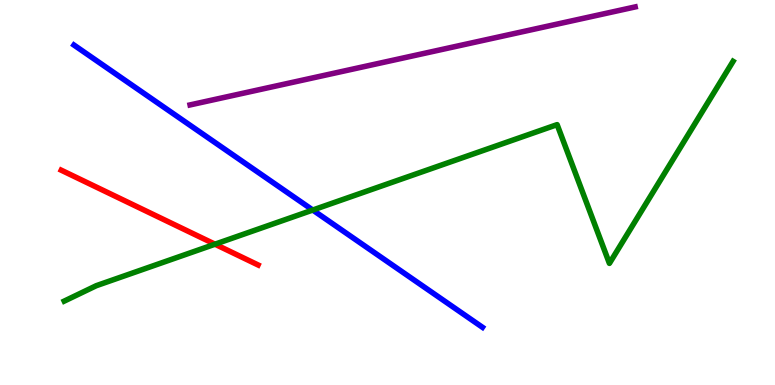[{'lines': ['blue', 'red'], 'intersections': []}, {'lines': ['green', 'red'], 'intersections': [{'x': 2.77, 'y': 3.66}]}, {'lines': ['purple', 'red'], 'intersections': []}, {'lines': ['blue', 'green'], 'intersections': [{'x': 4.04, 'y': 4.54}]}, {'lines': ['blue', 'purple'], 'intersections': []}, {'lines': ['green', 'purple'], 'intersections': []}]